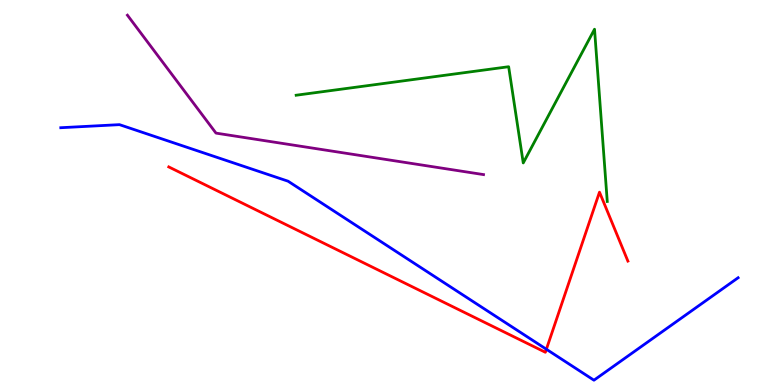[{'lines': ['blue', 'red'], 'intersections': [{'x': 7.05, 'y': 0.929}]}, {'lines': ['green', 'red'], 'intersections': []}, {'lines': ['purple', 'red'], 'intersections': []}, {'lines': ['blue', 'green'], 'intersections': []}, {'lines': ['blue', 'purple'], 'intersections': []}, {'lines': ['green', 'purple'], 'intersections': []}]